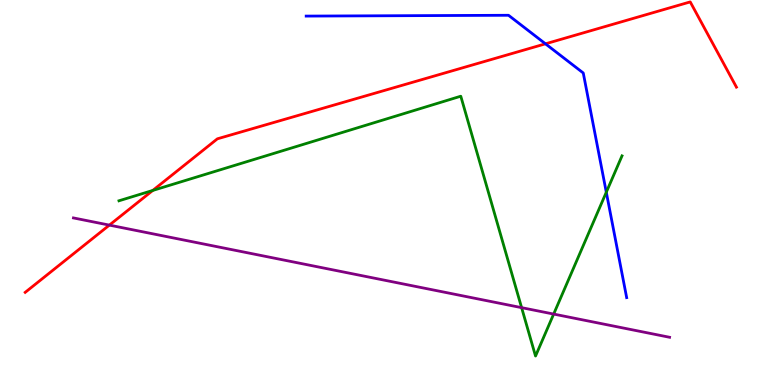[{'lines': ['blue', 'red'], 'intersections': [{'x': 7.04, 'y': 8.86}]}, {'lines': ['green', 'red'], 'intersections': [{'x': 1.97, 'y': 5.05}]}, {'lines': ['purple', 'red'], 'intersections': [{'x': 1.41, 'y': 4.15}]}, {'lines': ['blue', 'green'], 'intersections': [{'x': 7.82, 'y': 5.01}]}, {'lines': ['blue', 'purple'], 'intersections': []}, {'lines': ['green', 'purple'], 'intersections': [{'x': 6.73, 'y': 2.01}, {'x': 7.14, 'y': 1.84}]}]